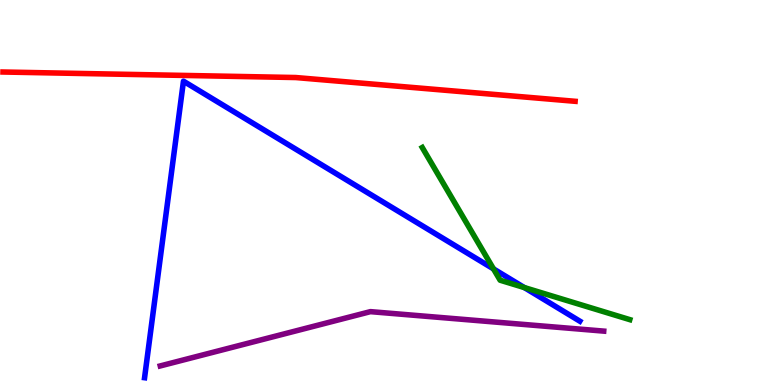[{'lines': ['blue', 'red'], 'intersections': []}, {'lines': ['green', 'red'], 'intersections': []}, {'lines': ['purple', 'red'], 'intersections': []}, {'lines': ['blue', 'green'], 'intersections': [{'x': 6.37, 'y': 3.02}, {'x': 6.77, 'y': 2.53}]}, {'lines': ['blue', 'purple'], 'intersections': []}, {'lines': ['green', 'purple'], 'intersections': []}]